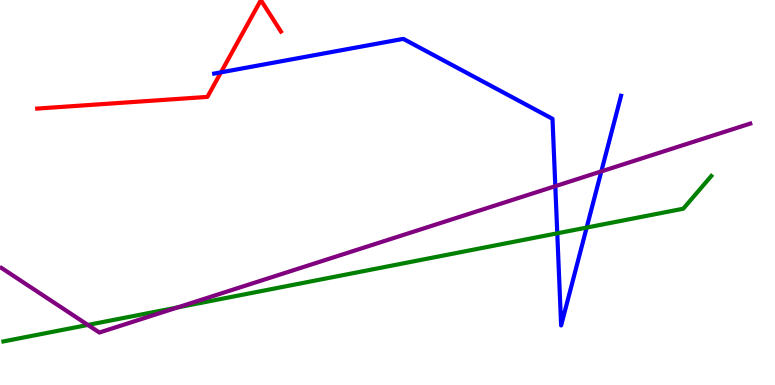[{'lines': ['blue', 'red'], 'intersections': [{'x': 2.85, 'y': 8.12}]}, {'lines': ['green', 'red'], 'intersections': []}, {'lines': ['purple', 'red'], 'intersections': []}, {'lines': ['blue', 'green'], 'intersections': [{'x': 7.19, 'y': 3.94}, {'x': 7.57, 'y': 4.09}]}, {'lines': ['blue', 'purple'], 'intersections': [{'x': 7.17, 'y': 5.16}, {'x': 7.76, 'y': 5.55}]}, {'lines': ['green', 'purple'], 'intersections': [{'x': 1.13, 'y': 1.56}, {'x': 2.29, 'y': 2.01}]}]